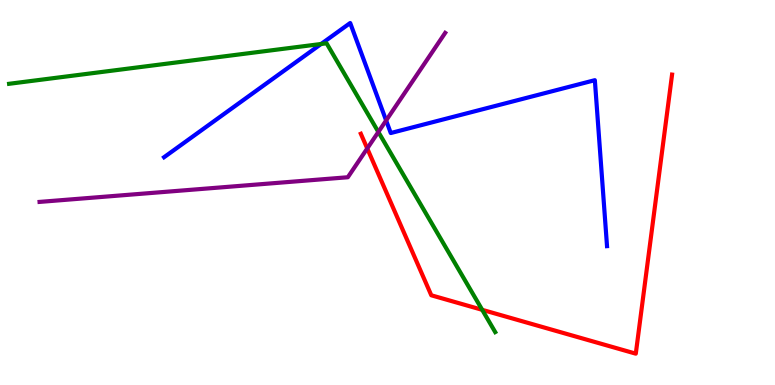[{'lines': ['blue', 'red'], 'intersections': []}, {'lines': ['green', 'red'], 'intersections': [{'x': 6.22, 'y': 1.95}]}, {'lines': ['purple', 'red'], 'intersections': [{'x': 4.74, 'y': 6.14}]}, {'lines': ['blue', 'green'], 'intersections': [{'x': 4.14, 'y': 8.86}]}, {'lines': ['blue', 'purple'], 'intersections': [{'x': 4.98, 'y': 6.87}]}, {'lines': ['green', 'purple'], 'intersections': [{'x': 4.88, 'y': 6.57}]}]